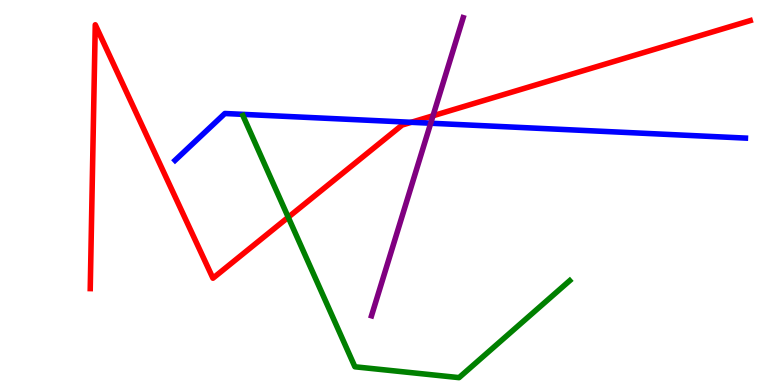[{'lines': ['blue', 'red'], 'intersections': [{'x': 5.31, 'y': 6.82}]}, {'lines': ['green', 'red'], 'intersections': [{'x': 3.72, 'y': 4.36}]}, {'lines': ['purple', 'red'], 'intersections': [{'x': 5.59, 'y': 6.99}]}, {'lines': ['blue', 'green'], 'intersections': []}, {'lines': ['blue', 'purple'], 'intersections': [{'x': 5.56, 'y': 6.8}]}, {'lines': ['green', 'purple'], 'intersections': []}]